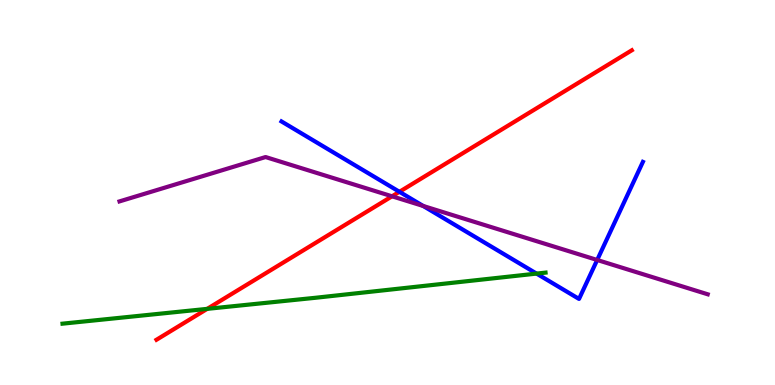[{'lines': ['blue', 'red'], 'intersections': [{'x': 5.15, 'y': 5.02}]}, {'lines': ['green', 'red'], 'intersections': [{'x': 2.67, 'y': 1.98}]}, {'lines': ['purple', 'red'], 'intersections': [{'x': 5.06, 'y': 4.9}]}, {'lines': ['blue', 'green'], 'intersections': [{'x': 6.92, 'y': 2.89}]}, {'lines': ['blue', 'purple'], 'intersections': [{'x': 5.46, 'y': 4.65}, {'x': 7.71, 'y': 3.25}]}, {'lines': ['green', 'purple'], 'intersections': []}]